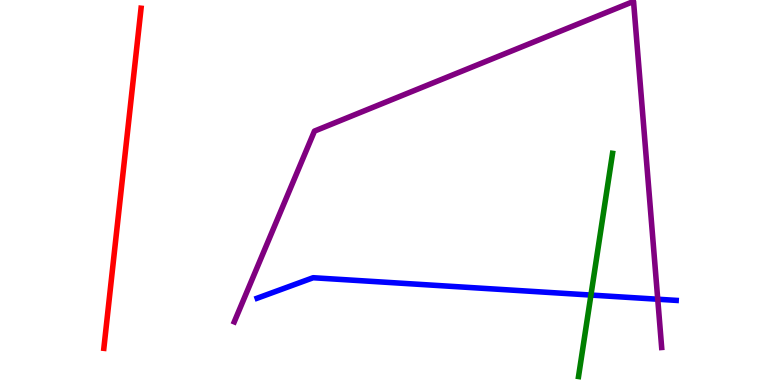[{'lines': ['blue', 'red'], 'intersections': []}, {'lines': ['green', 'red'], 'intersections': []}, {'lines': ['purple', 'red'], 'intersections': []}, {'lines': ['blue', 'green'], 'intersections': [{'x': 7.63, 'y': 2.34}]}, {'lines': ['blue', 'purple'], 'intersections': [{'x': 8.49, 'y': 2.23}]}, {'lines': ['green', 'purple'], 'intersections': []}]